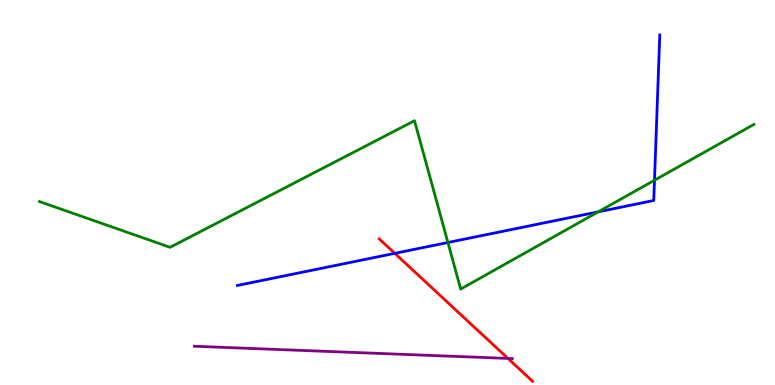[{'lines': ['blue', 'red'], 'intersections': [{'x': 5.09, 'y': 3.42}]}, {'lines': ['green', 'red'], 'intersections': []}, {'lines': ['purple', 'red'], 'intersections': [{'x': 6.55, 'y': 0.69}]}, {'lines': ['blue', 'green'], 'intersections': [{'x': 5.78, 'y': 3.7}, {'x': 7.72, 'y': 4.5}, {'x': 8.45, 'y': 5.32}]}, {'lines': ['blue', 'purple'], 'intersections': []}, {'lines': ['green', 'purple'], 'intersections': []}]